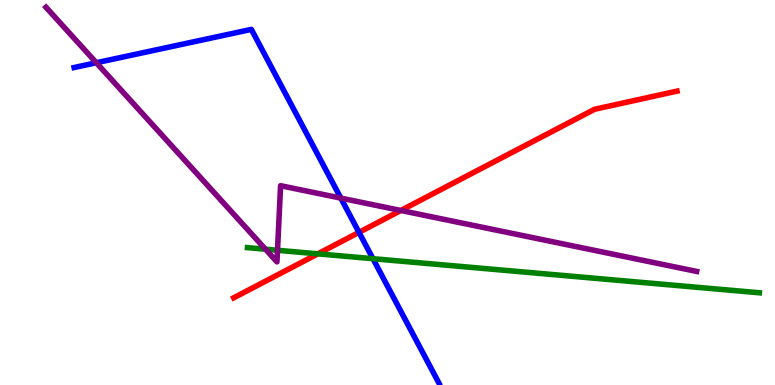[{'lines': ['blue', 'red'], 'intersections': [{'x': 4.63, 'y': 3.96}]}, {'lines': ['green', 'red'], 'intersections': [{'x': 4.1, 'y': 3.41}]}, {'lines': ['purple', 'red'], 'intersections': [{'x': 5.17, 'y': 4.53}]}, {'lines': ['blue', 'green'], 'intersections': [{'x': 4.81, 'y': 3.28}]}, {'lines': ['blue', 'purple'], 'intersections': [{'x': 1.24, 'y': 8.37}, {'x': 4.4, 'y': 4.85}]}, {'lines': ['green', 'purple'], 'intersections': [{'x': 3.43, 'y': 3.53}, {'x': 3.58, 'y': 3.5}]}]